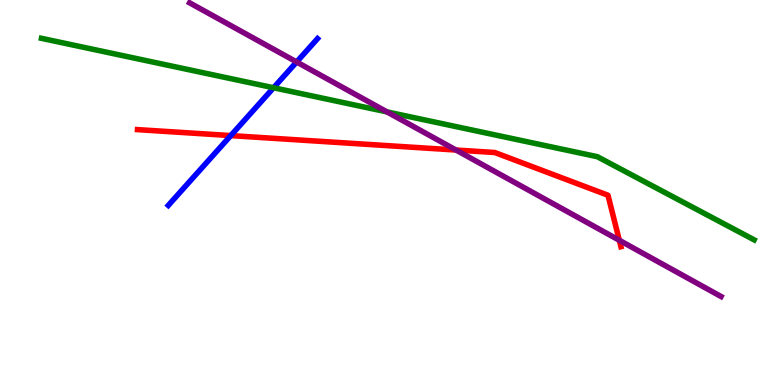[{'lines': ['blue', 'red'], 'intersections': [{'x': 2.98, 'y': 6.48}]}, {'lines': ['green', 'red'], 'intersections': []}, {'lines': ['purple', 'red'], 'intersections': [{'x': 5.88, 'y': 6.1}, {'x': 7.99, 'y': 3.76}]}, {'lines': ['blue', 'green'], 'intersections': [{'x': 3.53, 'y': 7.72}]}, {'lines': ['blue', 'purple'], 'intersections': [{'x': 3.83, 'y': 8.39}]}, {'lines': ['green', 'purple'], 'intersections': [{'x': 4.99, 'y': 7.09}]}]